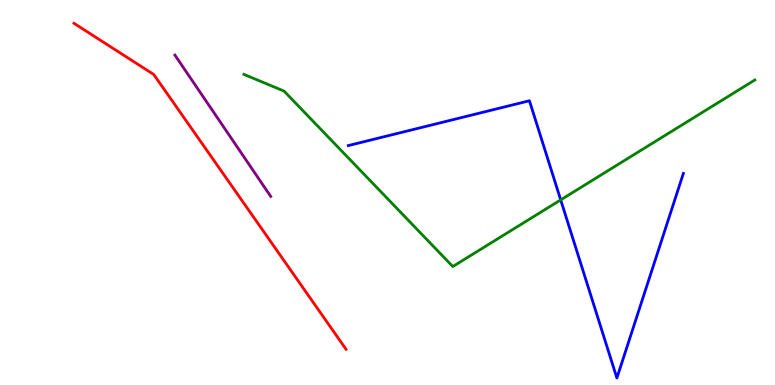[{'lines': ['blue', 'red'], 'intersections': []}, {'lines': ['green', 'red'], 'intersections': []}, {'lines': ['purple', 'red'], 'intersections': []}, {'lines': ['blue', 'green'], 'intersections': [{'x': 7.23, 'y': 4.81}]}, {'lines': ['blue', 'purple'], 'intersections': []}, {'lines': ['green', 'purple'], 'intersections': []}]